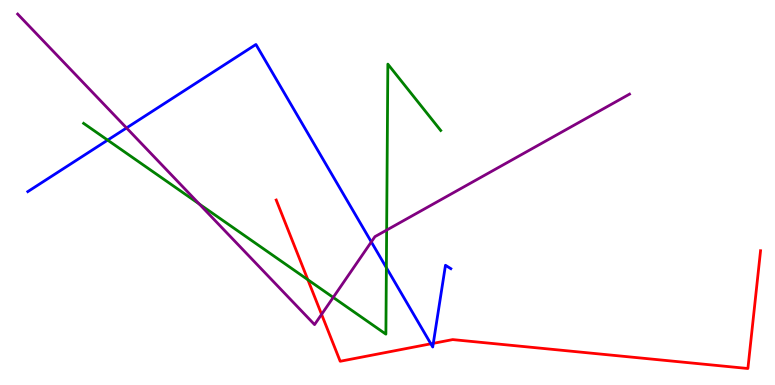[{'lines': ['blue', 'red'], 'intersections': [{'x': 5.56, 'y': 1.07}, {'x': 5.59, 'y': 1.08}]}, {'lines': ['green', 'red'], 'intersections': [{'x': 3.97, 'y': 2.73}]}, {'lines': ['purple', 'red'], 'intersections': [{'x': 4.15, 'y': 1.83}]}, {'lines': ['blue', 'green'], 'intersections': [{'x': 1.39, 'y': 6.36}, {'x': 4.99, 'y': 3.05}]}, {'lines': ['blue', 'purple'], 'intersections': [{'x': 1.63, 'y': 6.68}, {'x': 4.79, 'y': 3.72}]}, {'lines': ['green', 'purple'], 'intersections': [{'x': 2.57, 'y': 4.7}, {'x': 4.3, 'y': 2.27}, {'x': 4.99, 'y': 4.02}]}]